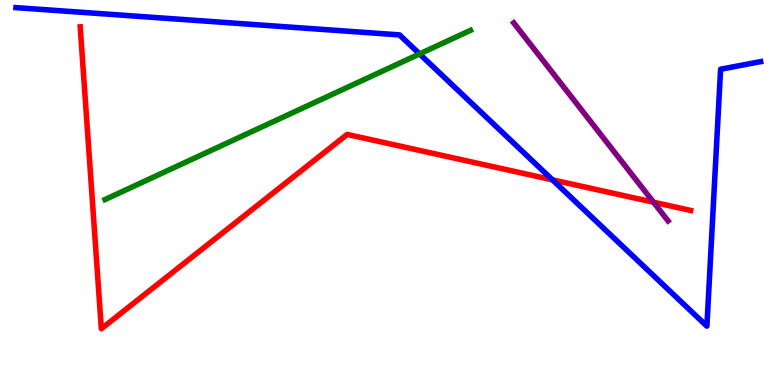[{'lines': ['blue', 'red'], 'intersections': [{'x': 7.13, 'y': 5.33}]}, {'lines': ['green', 'red'], 'intersections': []}, {'lines': ['purple', 'red'], 'intersections': [{'x': 8.43, 'y': 4.75}]}, {'lines': ['blue', 'green'], 'intersections': [{'x': 5.41, 'y': 8.6}]}, {'lines': ['blue', 'purple'], 'intersections': []}, {'lines': ['green', 'purple'], 'intersections': []}]